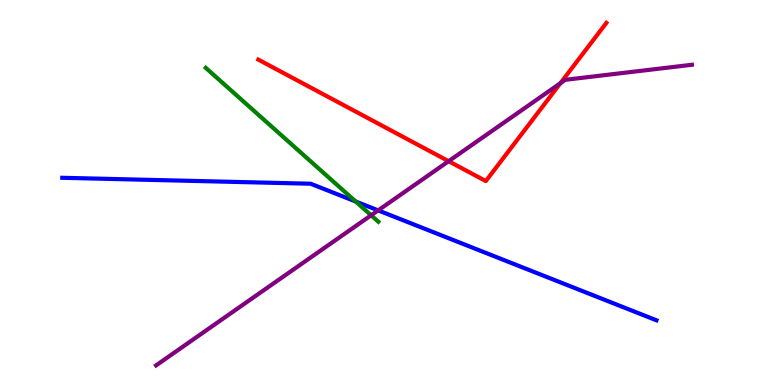[{'lines': ['blue', 'red'], 'intersections': []}, {'lines': ['green', 'red'], 'intersections': []}, {'lines': ['purple', 'red'], 'intersections': [{'x': 5.79, 'y': 5.81}, {'x': 7.23, 'y': 7.84}]}, {'lines': ['blue', 'green'], 'intersections': [{'x': 4.59, 'y': 4.77}]}, {'lines': ['blue', 'purple'], 'intersections': [{'x': 4.88, 'y': 4.54}]}, {'lines': ['green', 'purple'], 'intersections': [{'x': 4.79, 'y': 4.41}]}]